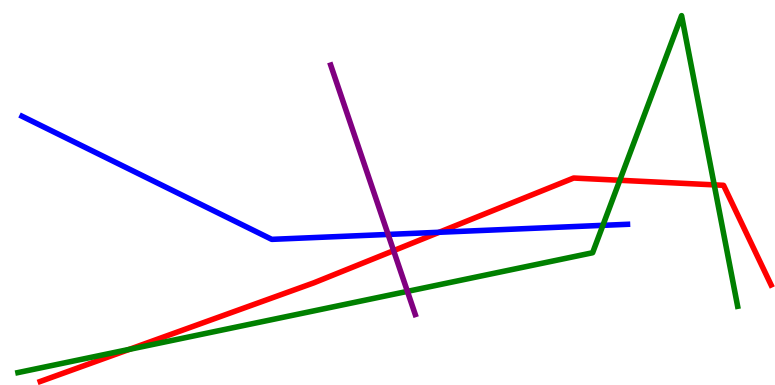[{'lines': ['blue', 'red'], 'intersections': [{'x': 5.67, 'y': 3.97}]}, {'lines': ['green', 'red'], 'intersections': [{'x': 1.67, 'y': 0.926}, {'x': 8.0, 'y': 5.32}, {'x': 9.22, 'y': 5.2}]}, {'lines': ['purple', 'red'], 'intersections': [{'x': 5.08, 'y': 3.49}]}, {'lines': ['blue', 'green'], 'intersections': [{'x': 7.78, 'y': 4.15}]}, {'lines': ['blue', 'purple'], 'intersections': [{'x': 5.01, 'y': 3.91}]}, {'lines': ['green', 'purple'], 'intersections': [{'x': 5.26, 'y': 2.43}]}]